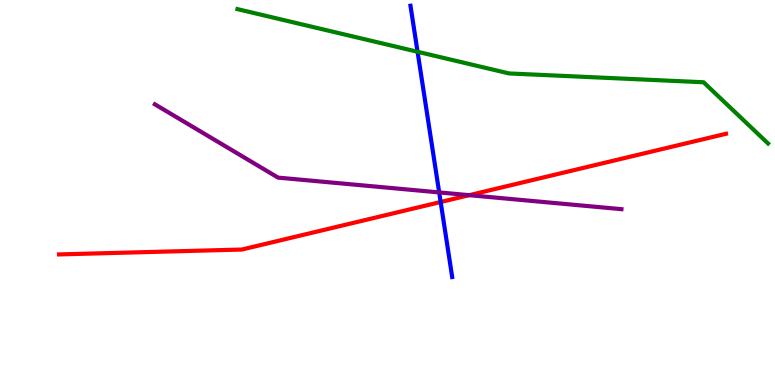[{'lines': ['blue', 'red'], 'intersections': [{'x': 5.69, 'y': 4.75}]}, {'lines': ['green', 'red'], 'intersections': []}, {'lines': ['purple', 'red'], 'intersections': [{'x': 6.05, 'y': 4.93}]}, {'lines': ['blue', 'green'], 'intersections': [{'x': 5.39, 'y': 8.66}]}, {'lines': ['blue', 'purple'], 'intersections': [{'x': 5.67, 'y': 5.0}]}, {'lines': ['green', 'purple'], 'intersections': []}]